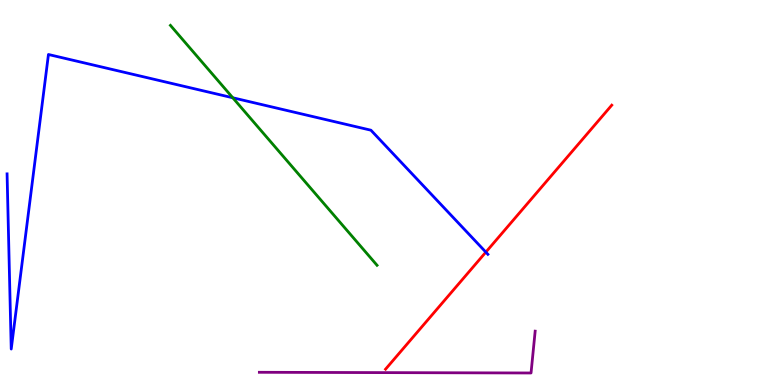[{'lines': ['blue', 'red'], 'intersections': [{'x': 6.27, 'y': 3.45}]}, {'lines': ['green', 'red'], 'intersections': []}, {'lines': ['purple', 'red'], 'intersections': []}, {'lines': ['blue', 'green'], 'intersections': [{'x': 3.0, 'y': 7.46}]}, {'lines': ['blue', 'purple'], 'intersections': []}, {'lines': ['green', 'purple'], 'intersections': []}]